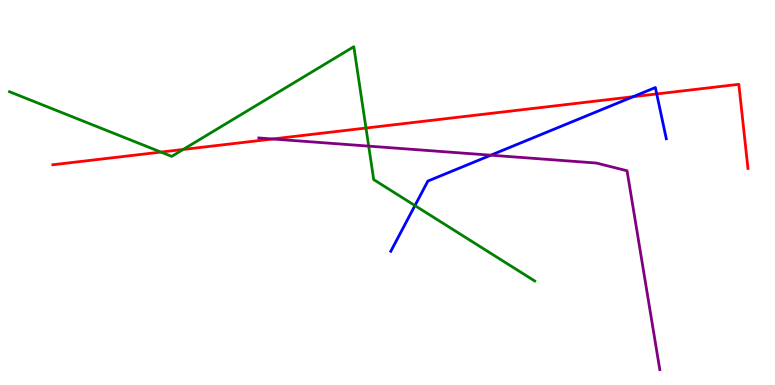[{'lines': ['blue', 'red'], 'intersections': [{'x': 8.17, 'y': 7.49}, {'x': 8.47, 'y': 7.56}]}, {'lines': ['green', 'red'], 'intersections': [{'x': 2.08, 'y': 6.05}, {'x': 2.36, 'y': 6.12}, {'x': 4.72, 'y': 6.67}]}, {'lines': ['purple', 'red'], 'intersections': [{'x': 3.52, 'y': 6.39}]}, {'lines': ['blue', 'green'], 'intersections': [{'x': 5.35, 'y': 4.66}]}, {'lines': ['blue', 'purple'], 'intersections': [{'x': 6.33, 'y': 5.97}]}, {'lines': ['green', 'purple'], 'intersections': [{'x': 4.76, 'y': 6.2}]}]